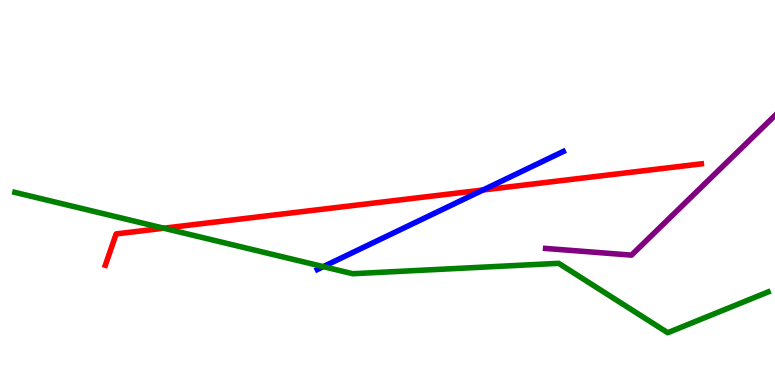[{'lines': ['blue', 'red'], 'intersections': [{'x': 6.23, 'y': 5.07}]}, {'lines': ['green', 'red'], 'intersections': [{'x': 2.11, 'y': 4.07}]}, {'lines': ['purple', 'red'], 'intersections': []}, {'lines': ['blue', 'green'], 'intersections': [{'x': 4.17, 'y': 3.07}]}, {'lines': ['blue', 'purple'], 'intersections': []}, {'lines': ['green', 'purple'], 'intersections': []}]